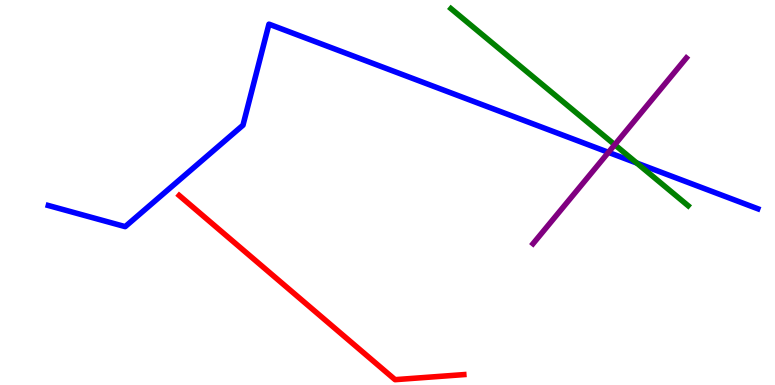[{'lines': ['blue', 'red'], 'intersections': []}, {'lines': ['green', 'red'], 'intersections': []}, {'lines': ['purple', 'red'], 'intersections': []}, {'lines': ['blue', 'green'], 'intersections': [{'x': 8.22, 'y': 5.76}]}, {'lines': ['blue', 'purple'], 'intersections': [{'x': 7.85, 'y': 6.04}]}, {'lines': ['green', 'purple'], 'intersections': [{'x': 7.93, 'y': 6.24}]}]